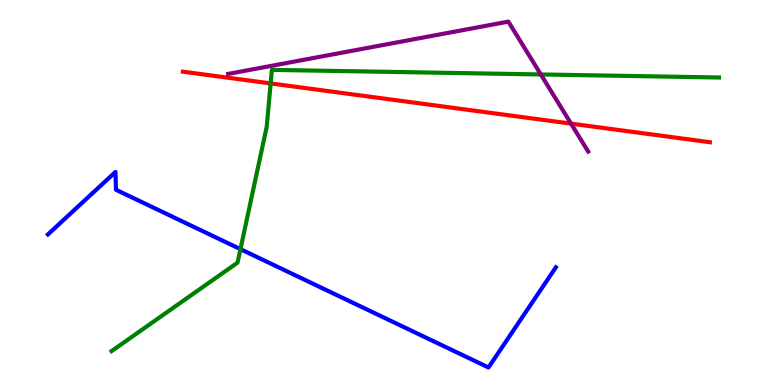[{'lines': ['blue', 'red'], 'intersections': []}, {'lines': ['green', 'red'], 'intersections': [{'x': 3.49, 'y': 7.83}]}, {'lines': ['purple', 'red'], 'intersections': [{'x': 7.37, 'y': 6.79}]}, {'lines': ['blue', 'green'], 'intersections': [{'x': 3.1, 'y': 3.53}]}, {'lines': ['blue', 'purple'], 'intersections': []}, {'lines': ['green', 'purple'], 'intersections': [{'x': 6.98, 'y': 8.07}]}]